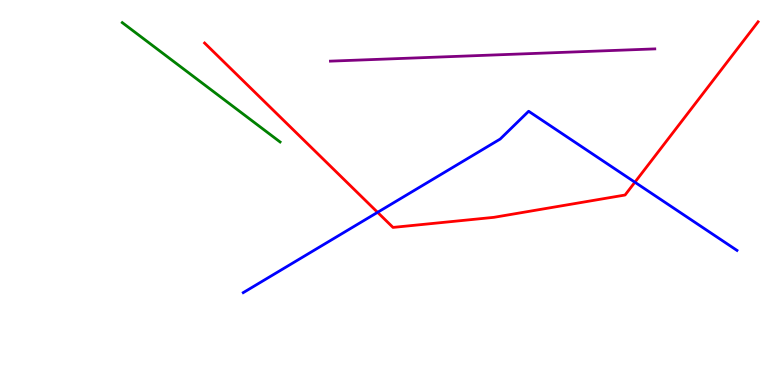[{'lines': ['blue', 'red'], 'intersections': [{'x': 4.87, 'y': 4.48}, {'x': 8.19, 'y': 5.27}]}, {'lines': ['green', 'red'], 'intersections': []}, {'lines': ['purple', 'red'], 'intersections': []}, {'lines': ['blue', 'green'], 'intersections': []}, {'lines': ['blue', 'purple'], 'intersections': []}, {'lines': ['green', 'purple'], 'intersections': []}]